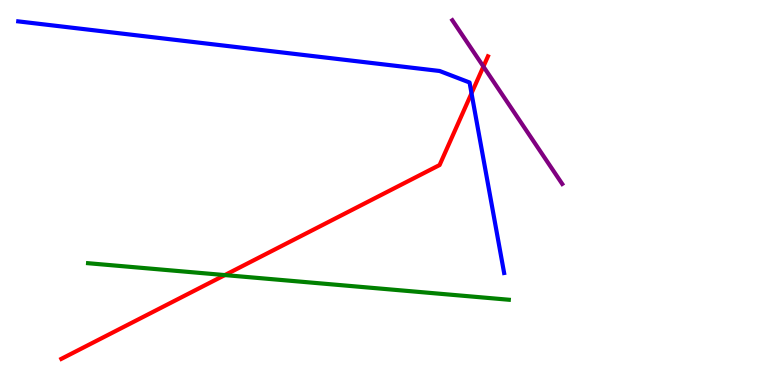[{'lines': ['blue', 'red'], 'intersections': [{'x': 6.08, 'y': 7.58}]}, {'lines': ['green', 'red'], 'intersections': [{'x': 2.9, 'y': 2.86}]}, {'lines': ['purple', 'red'], 'intersections': [{'x': 6.24, 'y': 8.27}]}, {'lines': ['blue', 'green'], 'intersections': []}, {'lines': ['blue', 'purple'], 'intersections': []}, {'lines': ['green', 'purple'], 'intersections': []}]